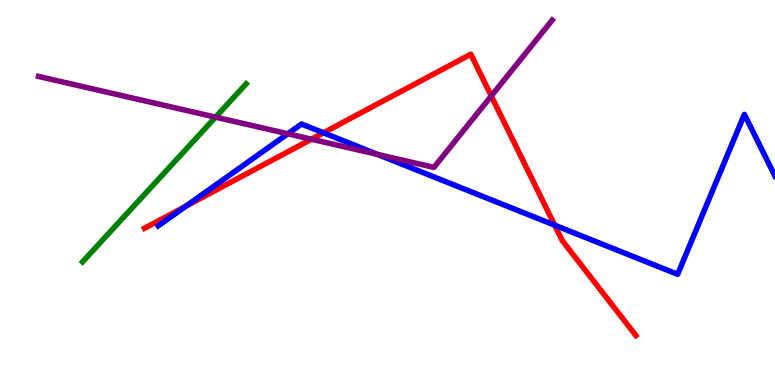[{'lines': ['blue', 'red'], 'intersections': [{'x': 2.4, 'y': 4.64}, {'x': 4.17, 'y': 6.55}, {'x': 7.16, 'y': 4.15}]}, {'lines': ['green', 'red'], 'intersections': []}, {'lines': ['purple', 'red'], 'intersections': [{'x': 4.02, 'y': 6.38}, {'x': 6.34, 'y': 7.51}]}, {'lines': ['blue', 'green'], 'intersections': []}, {'lines': ['blue', 'purple'], 'intersections': [{'x': 3.71, 'y': 6.53}, {'x': 4.87, 'y': 5.99}]}, {'lines': ['green', 'purple'], 'intersections': [{'x': 2.78, 'y': 6.96}]}]